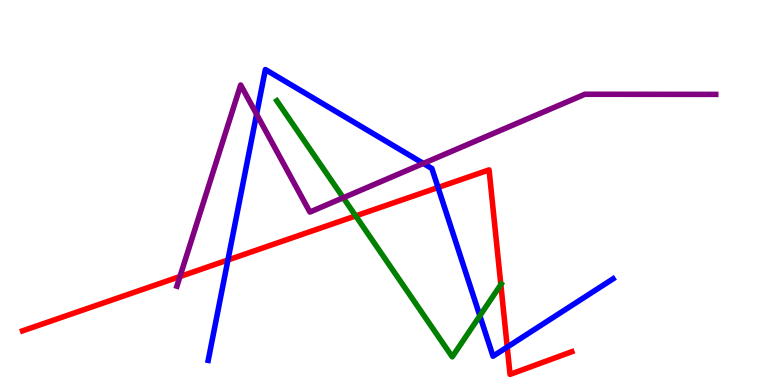[{'lines': ['blue', 'red'], 'intersections': [{'x': 2.94, 'y': 3.25}, {'x': 5.65, 'y': 5.13}, {'x': 6.54, 'y': 0.986}]}, {'lines': ['green', 'red'], 'intersections': [{'x': 4.59, 'y': 4.39}, {'x': 6.46, 'y': 2.61}]}, {'lines': ['purple', 'red'], 'intersections': [{'x': 2.32, 'y': 2.82}]}, {'lines': ['blue', 'green'], 'intersections': [{'x': 6.19, 'y': 1.8}]}, {'lines': ['blue', 'purple'], 'intersections': [{'x': 3.31, 'y': 7.03}, {'x': 5.46, 'y': 5.75}]}, {'lines': ['green', 'purple'], 'intersections': [{'x': 4.43, 'y': 4.86}]}]